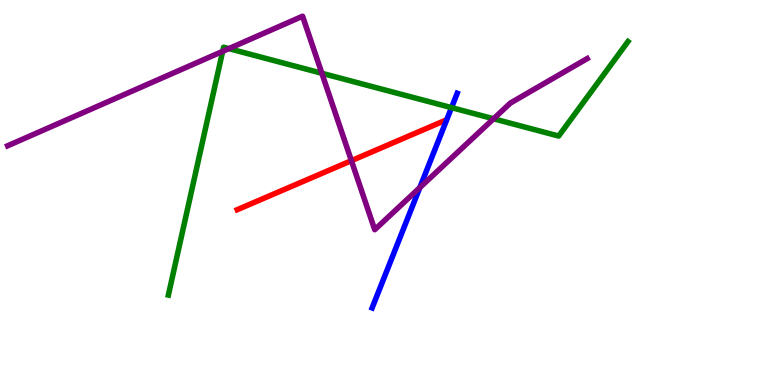[{'lines': ['blue', 'red'], 'intersections': []}, {'lines': ['green', 'red'], 'intersections': []}, {'lines': ['purple', 'red'], 'intersections': [{'x': 4.53, 'y': 5.83}]}, {'lines': ['blue', 'green'], 'intersections': [{'x': 5.83, 'y': 7.2}]}, {'lines': ['blue', 'purple'], 'intersections': [{'x': 5.42, 'y': 5.13}]}, {'lines': ['green', 'purple'], 'intersections': [{'x': 2.87, 'y': 8.67}, {'x': 2.95, 'y': 8.74}, {'x': 4.15, 'y': 8.1}, {'x': 6.37, 'y': 6.91}]}]